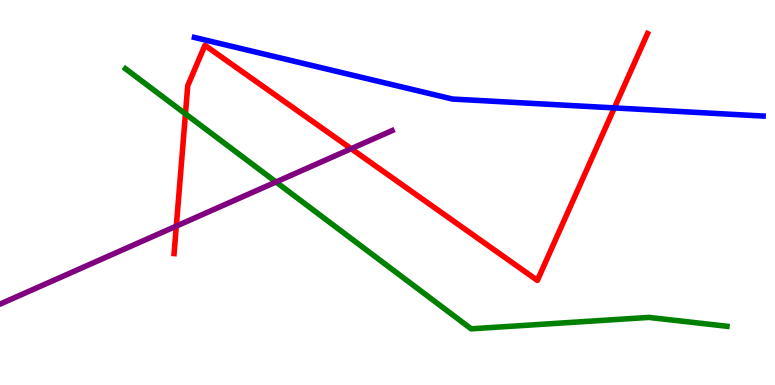[{'lines': ['blue', 'red'], 'intersections': [{'x': 7.93, 'y': 7.2}]}, {'lines': ['green', 'red'], 'intersections': [{'x': 2.39, 'y': 7.04}]}, {'lines': ['purple', 'red'], 'intersections': [{'x': 2.28, 'y': 4.13}, {'x': 4.53, 'y': 6.14}]}, {'lines': ['blue', 'green'], 'intersections': []}, {'lines': ['blue', 'purple'], 'intersections': []}, {'lines': ['green', 'purple'], 'intersections': [{'x': 3.56, 'y': 5.27}]}]